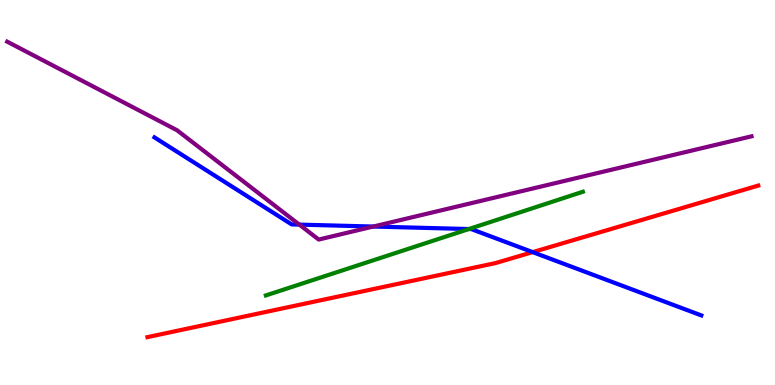[{'lines': ['blue', 'red'], 'intersections': [{'x': 6.87, 'y': 3.45}]}, {'lines': ['green', 'red'], 'intersections': []}, {'lines': ['purple', 'red'], 'intersections': []}, {'lines': ['blue', 'green'], 'intersections': [{'x': 6.05, 'y': 4.05}]}, {'lines': ['blue', 'purple'], 'intersections': [{'x': 3.86, 'y': 4.17}, {'x': 4.82, 'y': 4.12}]}, {'lines': ['green', 'purple'], 'intersections': []}]